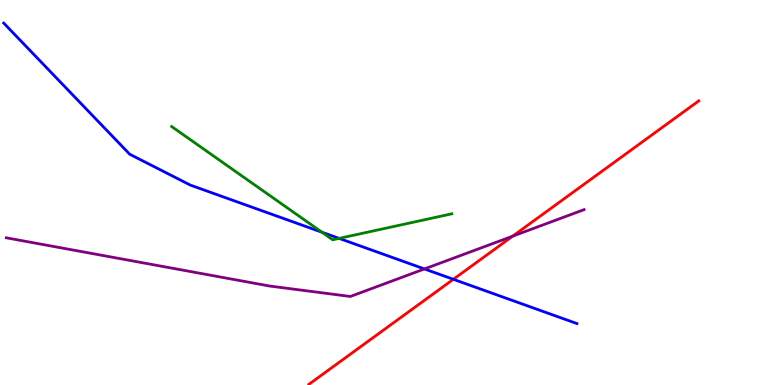[{'lines': ['blue', 'red'], 'intersections': [{'x': 5.85, 'y': 2.75}]}, {'lines': ['green', 'red'], 'intersections': []}, {'lines': ['purple', 'red'], 'intersections': [{'x': 6.62, 'y': 3.87}]}, {'lines': ['blue', 'green'], 'intersections': [{'x': 4.15, 'y': 3.97}, {'x': 4.38, 'y': 3.81}]}, {'lines': ['blue', 'purple'], 'intersections': [{'x': 5.48, 'y': 3.01}]}, {'lines': ['green', 'purple'], 'intersections': []}]